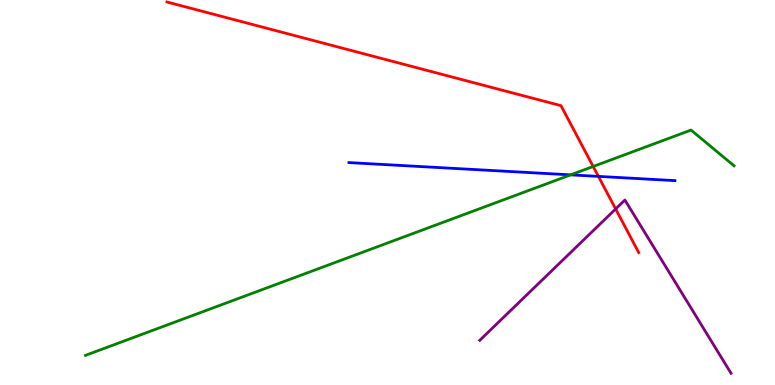[{'lines': ['blue', 'red'], 'intersections': [{'x': 7.72, 'y': 5.42}]}, {'lines': ['green', 'red'], 'intersections': [{'x': 7.65, 'y': 5.68}]}, {'lines': ['purple', 'red'], 'intersections': [{'x': 7.94, 'y': 4.57}]}, {'lines': ['blue', 'green'], 'intersections': [{'x': 7.36, 'y': 5.46}]}, {'lines': ['blue', 'purple'], 'intersections': []}, {'lines': ['green', 'purple'], 'intersections': []}]